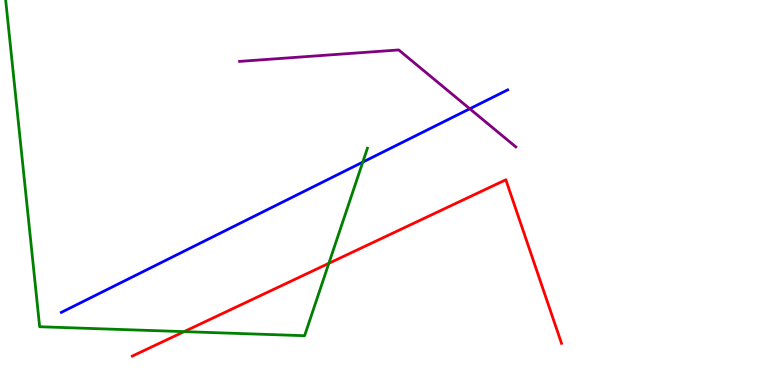[{'lines': ['blue', 'red'], 'intersections': []}, {'lines': ['green', 'red'], 'intersections': [{'x': 2.38, 'y': 1.39}, {'x': 4.24, 'y': 3.16}]}, {'lines': ['purple', 'red'], 'intersections': []}, {'lines': ['blue', 'green'], 'intersections': [{'x': 4.68, 'y': 5.79}]}, {'lines': ['blue', 'purple'], 'intersections': [{'x': 6.06, 'y': 7.17}]}, {'lines': ['green', 'purple'], 'intersections': []}]